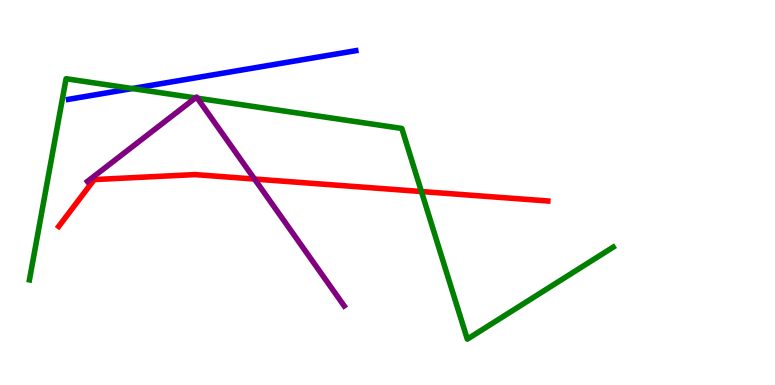[{'lines': ['blue', 'red'], 'intersections': []}, {'lines': ['green', 'red'], 'intersections': [{'x': 5.44, 'y': 5.03}]}, {'lines': ['purple', 'red'], 'intersections': [{'x': 3.28, 'y': 5.35}]}, {'lines': ['blue', 'green'], 'intersections': [{'x': 1.71, 'y': 7.7}]}, {'lines': ['blue', 'purple'], 'intersections': []}, {'lines': ['green', 'purple'], 'intersections': [{'x': 2.52, 'y': 7.46}, {'x': 2.55, 'y': 7.45}]}]